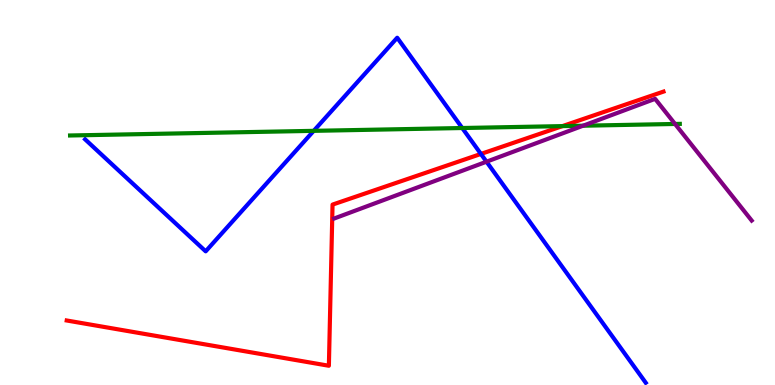[{'lines': ['blue', 'red'], 'intersections': [{'x': 6.21, 'y': 6.0}]}, {'lines': ['green', 'red'], 'intersections': [{'x': 7.26, 'y': 6.72}]}, {'lines': ['purple', 'red'], 'intersections': []}, {'lines': ['blue', 'green'], 'intersections': [{'x': 4.05, 'y': 6.6}, {'x': 5.96, 'y': 6.67}]}, {'lines': ['blue', 'purple'], 'intersections': [{'x': 6.28, 'y': 5.8}]}, {'lines': ['green', 'purple'], 'intersections': [{'x': 7.52, 'y': 6.73}, {'x': 8.71, 'y': 6.78}]}]